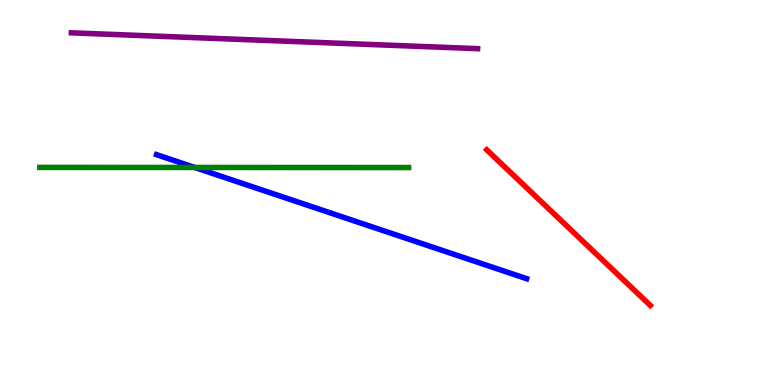[{'lines': ['blue', 'red'], 'intersections': []}, {'lines': ['green', 'red'], 'intersections': []}, {'lines': ['purple', 'red'], 'intersections': []}, {'lines': ['blue', 'green'], 'intersections': [{'x': 2.51, 'y': 5.65}]}, {'lines': ['blue', 'purple'], 'intersections': []}, {'lines': ['green', 'purple'], 'intersections': []}]